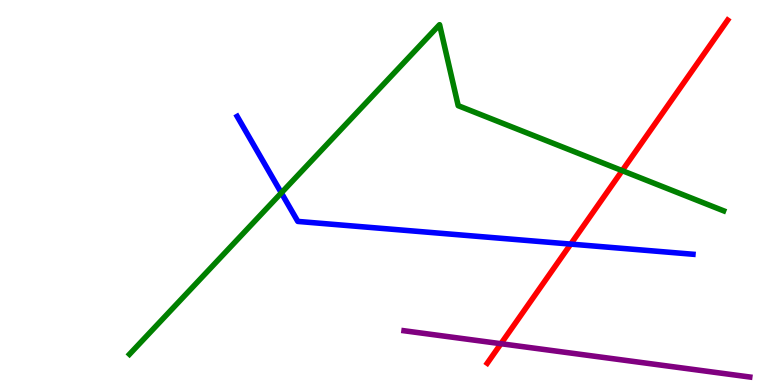[{'lines': ['blue', 'red'], 'intersections': [{'x': 7.36, 'y': 3.66}]}, {'lines': ['green', 'red'], 'intersections': [{'x': 8.03, 'y': 5.57}]}, {'lines': ['purple', 'red'], 'intersections': [{'x': 6.46, 'y': 1.07}]}, {'lines': ['blue', 'green'], 'intersections': [{'x': 3.63, 'y': 4.99}]}, {'lines': ['blue', 'purple'], 'intersections': []}, {'lines': ['green', 'purple'], 'intersections': []}]